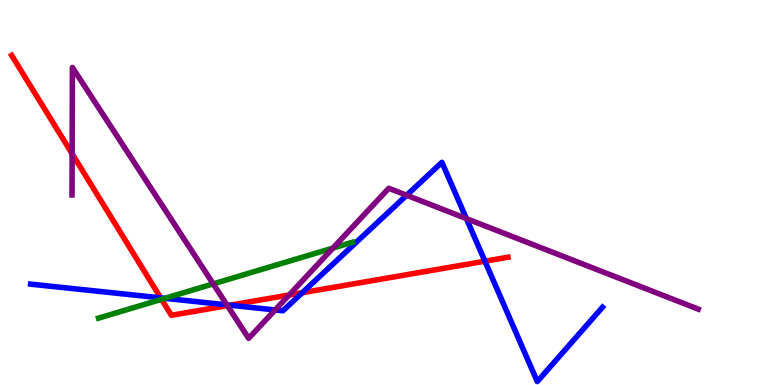[{'lines': ['blue', 'red'], 'intersections': [{'x': 2.07, 'y': 2.26}, {'x': 2.97, 'y': 2.07}, {'x': 3.9, 'y': 2.4}, {'x': 6.26, 'y': 3.22}]}, {'lines': ['green', 'red'], 'intersections': [{'x': 2.08, 'y': 2.23}]}, {'lines': ['purple', 'red'], 'intersections': [{'x': 0.931, 'y': 6.01}, {'x': 2.93, 'y': 2.06}, {'x': 3.73, 'y': 2.34}]}, {'lines': ['blue', 'green'], 'intersections': [{'x': 2.13, 'y': 2.25}]}, {'lines': ['blue', 'purple'], 'intersections': [{'x': 2.93, 'y': 2.08}, {'x': 3.55, 'y': 1.95}, {'x': 5.25, 'y': 4.93}, {'x': 6.02, 'y': 4.32}]}, {'lines': ['green', 'purple'], 'intersections': [{'x': 2.75, 'y': 2.63}, {'x': 4.3, 'y': 3.56}]}]